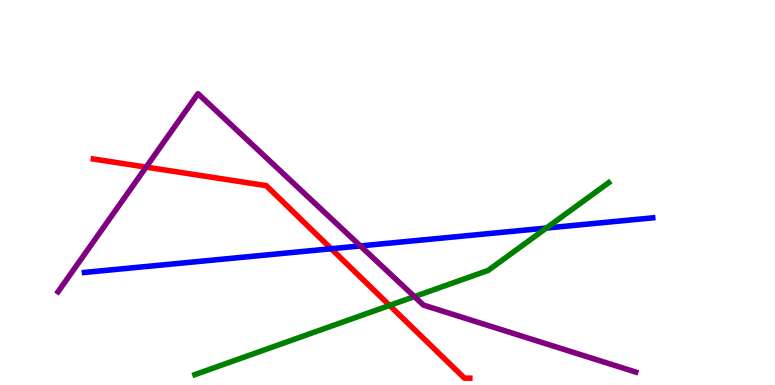[{'lines': ['blue', 'red'], 'intersections': [{'x': 4.27, 'y': 3.54}]}, {'lines': ['green', 'red'], 'intersections': [{'x': 5.03, 'y': 2.07}]}, {'lines': ['purple', 'red'], 'intersections': [{'x': 1.89, 'y': 5.66}]}, {'lines': ['blue', 'green'], 'intersections': [{'x': 7.05, 'y': 4.08}]}, {'lines': ['blue', 'purple'], 'intersections': [{'x': 4.65, 'y': 3.61}]}, {'lines': ['green', 'purple'], 'intersections': [{'x': 5.35, 'y': 2.3}]}]